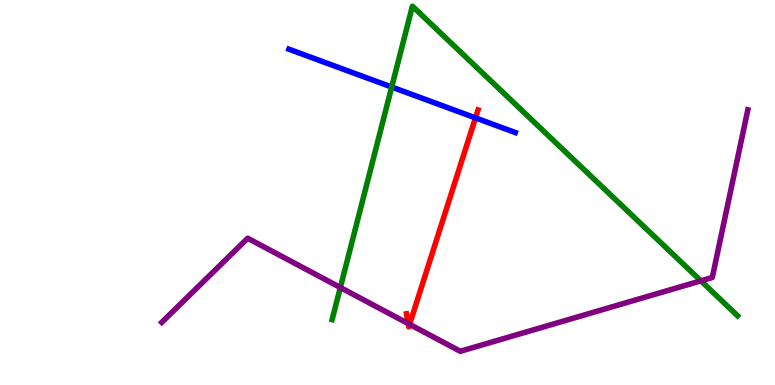[{'lines': ['blue', 'red'], 'intersections': [{'x': 6.14, 'y': 6.94}]}, {'lines': ['green', 'red'], 'intersections': []}, {'lines': ['purple', 'red'], 'intersections': [{'x': 5.27, 'y': 1.6}, {'x': 5.29, 'y': 1.58}]}, {'lines': ['blue', 'green'], 'intersections': [{'x': 5.05, 'y': 7.74}]}, {'lines': ['blue', 'purple'], 'intersections': []}, {'lines': ['green', 'purple'], 'intersections': [{'x': 4.39, 'y': 2.53}, {'x': 9.04, 'y': 2.71}]}]